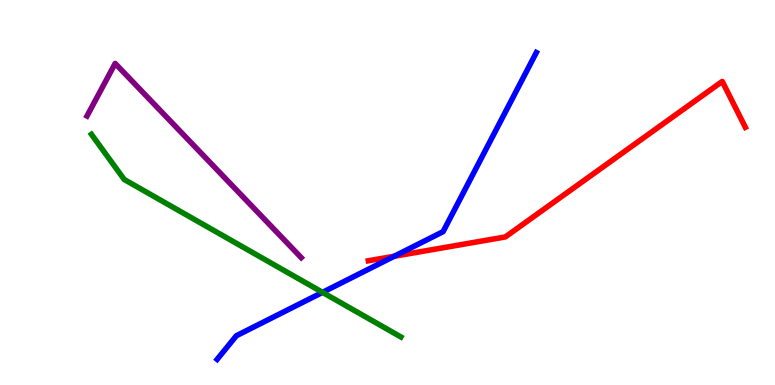[{'lines': ['blue', 'red'], 'intersections': [{'x': 5.09, 'y': 3.34}]}, {'lines': ['green', 'red'], 'intersections': []}, {'lines': ['purple', 'red'], 'intersections': []}, {'lines': ['blue', 'green'], 'intersections': [{'x': 4.16, 'y': 2.41}]}, {'lines': ['blue', 'purple'], 'intersections': []}, {'lines': ['green', 'purple'], 'intersections': []}]